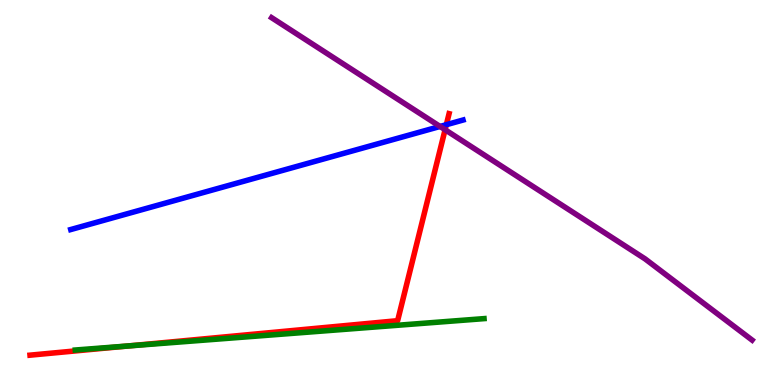[{'lines': ['blue', 'red'], 'intersections': [{'x': 5.76, 'y': 6.76}]}, {'lines': ['green', 'red'], 'intersections': [{'x': 1.65, 'y': 1.01}]}, {'lines': ['purple', 'red'], 'intersections': [{'x': 5.74, 'y': 6.63}]}, {'lines': ['blue', 'green'], 'intersections': []}, {'lines': ['blue', 'purple'], 'intersections': [{'x': 5.68, 'y': 6.72}]}, {'lines': ['green', 'purple'], 'intersections': []}]